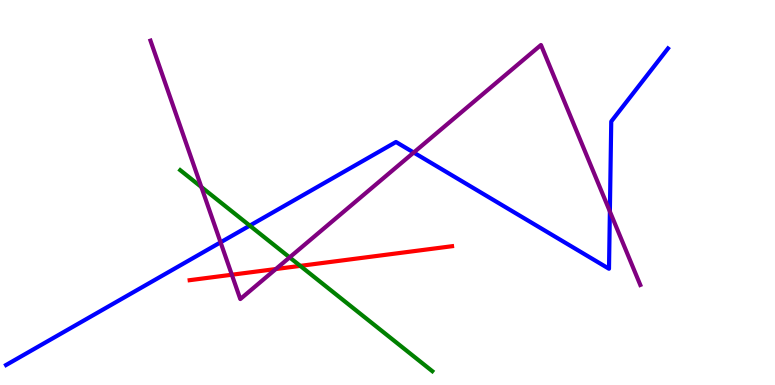[{'lines': ['blue', 'red'], 'intersections': []}, {'lines': ['green', 'red'], 'intersections': [{'x': 3.87, 'y': 3.09}]}, {'lines': ['purple', 'red'], 'intersections': [{'x': 2.99, 'y': 2.86}, {'x': 3.56, 'y': 3.01}]}, {'lines': ['blue', 'green'], 'intersections': [{'x': 3.22, 'y': 4.14}]}, {'lines': ['blue', 'purple'], 'intersections': [{'x': 2.85, 'y': 3.71}, {'x': 5.34, 'y': 6.04}, {'x': 7.87, 'y': 4.51}]}, {'lines': ['green', 'purple'], 'intersections': [{'x': 2.6, 'y': 5.14}, {'x': 3.74, 'y': 3.31}]}]